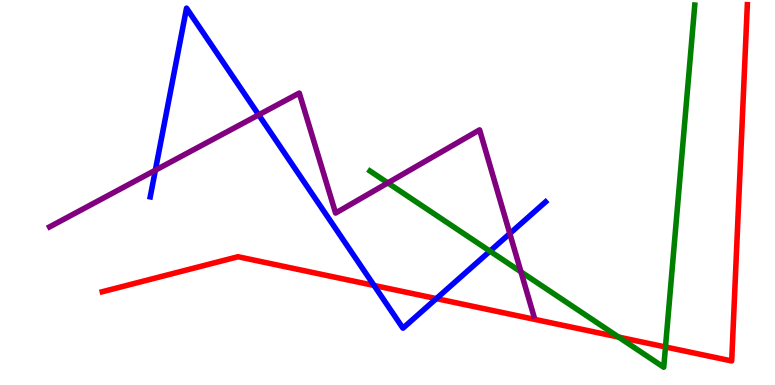[{'lines': ['blue', 'red'], 'intersections': [{'x': 4.83, 'y': 2.59}, {'x': 5.63, 'y': 2.24}]}, {'lines': ['green', 'red'], 'intersections': [{'x': 7.98, 'y': 1.24}, {'x': 8.59, 'y': 0.988}]}, {'lines': ['purple', 'red'], 'intersections': []}, {'lines': ['blue', 'green'], 'intersections': [{'x': 6.32, 'y': 3.48}]}, {'lines': ['blue', 'purple'], 'intersections': [{'x': 2.0, 'y': 5.58}, {'x': 3.34, 'y': 7.02}, {'x': 6.58, 'y': 3.93}]}, {'lines': ['green', 'purple'], 'intersections': [{'x': 5.0, 'y': 5.25}, {'x': 6.72, 'y': 2.94}]}]